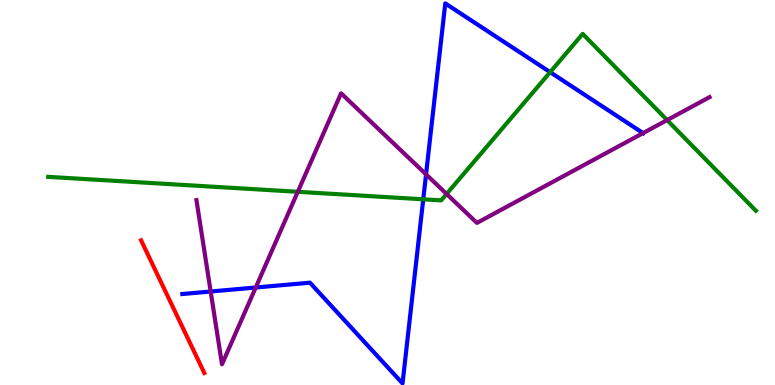[{'lines': ['blue', 'red'], 'intersections': []}, {'lines': ['green', 'red'], 'intersections': []}, {'lines': ['purple', 'red'], 'intersections': []}, {'lines': ['blue', 'green'], 'intersections': [{'x': 5.46, 'y': 4.82}, {'x': 7.1, 'y': 8.13}]}, {'lines': ['blue', 'purple'], 'intersections': [{'x': 2.72, 'y': 2.43}, {'x': 3.3, 'y': 2.53}, {'x': 5.5, 'y': 5.47}, {'x': 8.3, 'y': 6.54}]}, {'lines': ['green', 'purple'], 'intersections': [{'x': 3.84, 'y': 5.02}, {'x': 5.76, 'y': 4.96}, {'x': 8.61, 'y': 6.88}]}]